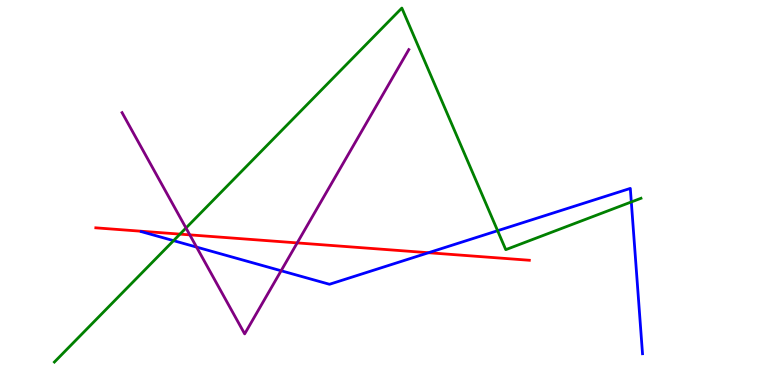[{'lines': ['blue', 'red'], 'intersections': [{'x': 5.53, 'y': 3.44}]}, {'lines': ['green', 'red'], 'intersections': [{'x': 2.32, 'y': 3.92}]}, {'lines': ['purple', 'red'], 'intersections': [{'x': 2.45, 'y': 3.9}, {'x': 3.83, 'y': 3.69}]}, {'lines': ['blue', 'green'], 'intersections': [{'x': 2.24, 'y': 3.75}, {'x': 6.42, 'y': 4.01}, {'x': 8.15, 'y': 4.75}]}, {'lines': ['blue', 'purple'], 'intersections': [{'x': 2.54, 'y': 3.58}, {'x': 3.63, 'y': 2.97}]}, {'lines': ['green', 'purple'], 'intersections': [{'x': 2.4, 'y': 4.08}]}]